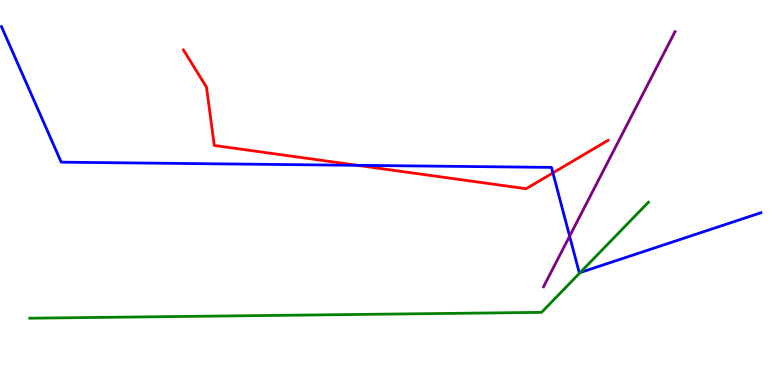[{'lines': ['blue', 'red'], 'intersections': [{'x': 4.61, 'y': 5.71}, {'x': 7.13, 'y': 5.51}]}, {'lines': ['green', 'red'], 'intersections': []}, {'lines': ['purple', 'red'], 'intersections': []}, {'lines': ['blue', 'green'], 'intersections': [{'x': 7.49, 'y': 2.92}]}, {'lines': ['blue', 'purple'], 'intersections': [{'x': 7.35, 'y': 3.87}]}, {'lines': ['green', 'purple'], 'intersections': []}]